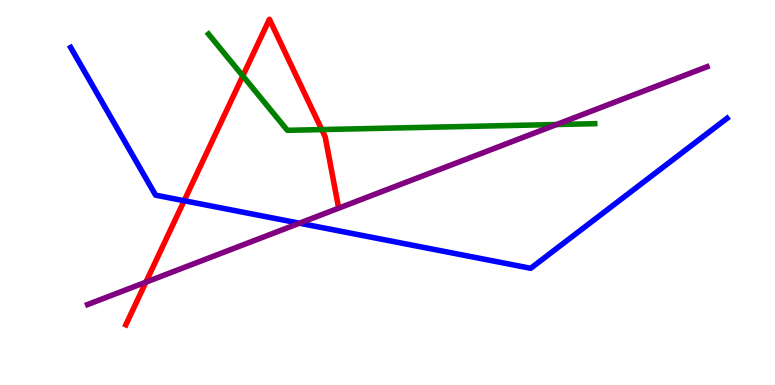[{'lines': ['blue', 'red'], 'intersections': [{'x': 2.38, 'y': 4.79}]}, {'lines': ['green', 'red'], 'intersections': [{'x': 3.13, 'y': 8.03}, {'x': 4.15, 'y': 6.63}]}, {'lines': ['purple', 'red'], 'intersections': [{'x': 1.88, 'y': 2.67}]}, {'lines': ['blue', 'green'], 'intersections': []}, {'lines': ['blue', 'purple'], 'intersections': [{'x': 3.86, 'y': 4.2}]}, {'lines': ['green', 'purple'], 'intersections': [{'x': 7.18, 'y': 6.77}]}]